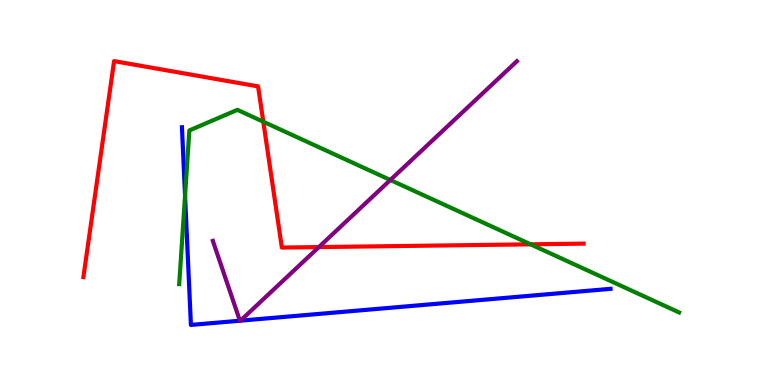[{'lines': ['blue', 'red'], 'intersections': []}, {'lines': ['green', 'red'], 'intersections': [{'x': 3.4, 'y': 6.84}, {'x': 6.85, 'y': 3.65}]}, {'lines': ['purple', 'red'], 'intersections': [{'x': 4.11, 'y': 3.58}]}, {'lines': ['blue', 'green'], 'intersections': [{'x': 2.39, 'y': 4.92}]}, {'lines': ['blue', 'purple'], 'intersections': [{'x': 3.1, 'y': 1.67}, {'x': 3.1, 'y': 1.67}]}, {'lines': ['green', 'purple'], 'intersections': [{'x': 5.04, 'y': 5.32}]}]